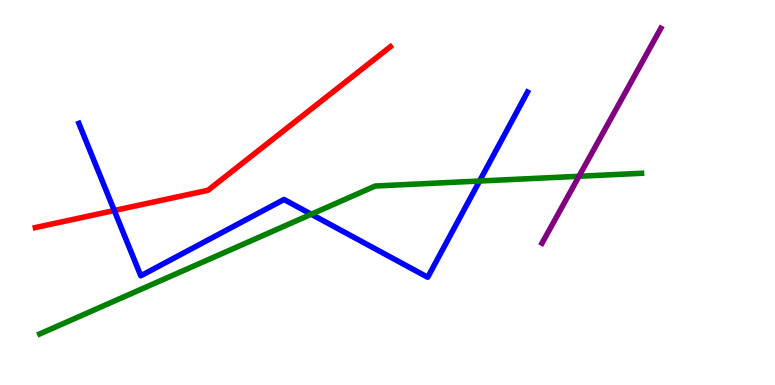[{'lines': ['blue', 'red'], 'intersections': [{'x': 1.47, 'y': 4.53}]}, {'lines': ['green', 'red'], 'intersections': []}, {'lines': ['purple', 'red'], 'intersections': []}, {'lines': ['blue', 'green'], 'intersections': [{'x': 4.02, 'y': 4.44}, {'x': 6.19, 'y': 5.3}]}, {'lines': ['blue', 'purple'], 'intersections': []}, {'lines': ['green', 'purple'], 'intersections': [{'x': 7.47, 'y': 5.42}]}]